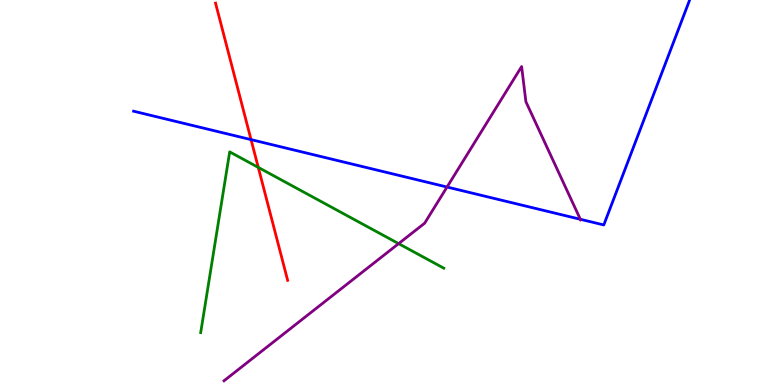[{'lines': ['blue', 'red'], 'intersections': [{'x': 3.24, 'y': 6.37}]}, {'lines': ['green', 'red'], 'intersections': [{'x': 3.33, 'y': 5.65}]}, {'lines': ['purple', 'red'], 'intersections': []}, {'lines': ['blue', 'green'], 'intersections': []}, {'lines': ['blue', 'purple'], 'intersections': [{'x': 5.77, 'y': 5.14}, {'x': 7.49, 'y': 4.3}]}, {'lines': ['green', 'purple'], 'intersections': [{'x': 5.14, 'y': 3.67}]}]